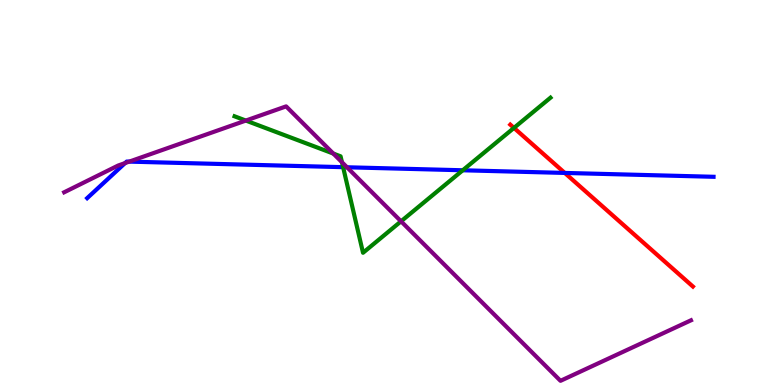[{'lines': ['blue', 'red'], 'intersections': [{'x': 7.29, 'y': 5.51}]}, {'lines': ['green', 'red'], 'intersections': [{'x': 6.63, 'y': 6.68}]}, {'lines': ['purple', 'red'], 'intersections': []}, {'lines': ['blue', 'green'], 'intersections': [{'x': 4.43, 'y': 5.66}, {'x': 5.97, 'y': 5.58}]}, {'lines': ['blue', 'purple'], 'intersections': [{'x': 1.61, 'y': 5.76}, {'x': 1.67, 'y': 5.8}, {'x': 4.48, 'y': 5.66}]}, {'lines': ['green', 'purple'], 'intersections': [{'x': 3.17, 'y': 6.87}, {'x': 4.3, 'y': 6.01}, {'x': 4.41, 'y': 5.79}, {'x': 5.17, 'y': 4.25}]}]